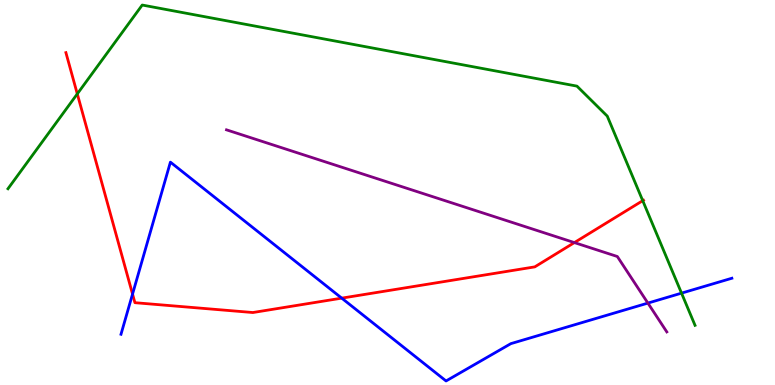[{'lines': ['blue', 'red'], 'intersections': [{'x': 1.71, 'y': 2.36}, {'x': 4.41, 'y': 2.26}]}, {'lines': ['green', 'red'], 'intersections': [{'x': 0.997, 'y': 7.56}, {'x': 8.29, 'y': 4.79}]}, {'lines': ['purple', 'red'], 'intersections': [{'x': 7.41, 'y': 3.7}]}, {'lines': ['blue', 'green'], 'intersections': [{'x': 8.79, 'y': 2.39}]}, {'lines': ['blue', 'purple'], 'intersections': [{'x': 8.36, 'y': 2.13}]}, {'lines': ['green', 'purple'], 'intersections': []}]